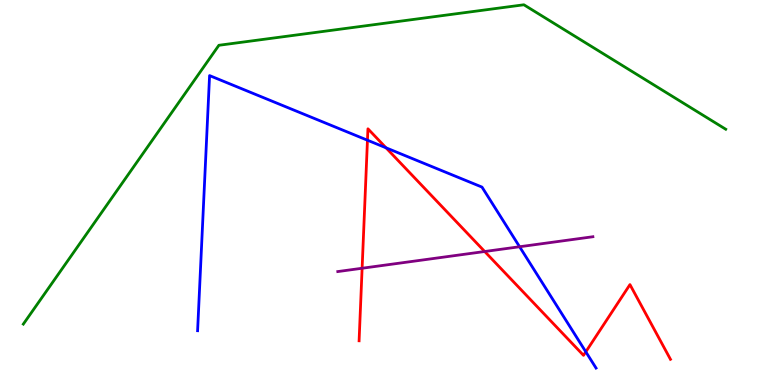[{'lines': ['blue', 'red'], 'intersections': [{'x': 4.74, 'y': 6.36}, {'x': 4.98, 'y': 6.16}, {'x': 7.56, 'y': 0.862}]}, {'lines': ['green', 'red'], 'intersections': []}, {'lines': ['purple', 'red'], 'intersections': [{'x': 4.67, 'y': 3.03}, {'x': 6.25, 'y': 3.47}]}, {'lines': ['blue', 'green'], 'intersections': []}, {'lines': ['blue', 'purple'], 'intersections': [{'x': 6.7, 'y': 3.59}]}, {'lines': ['green', 'purple'], 'intersections': []}]